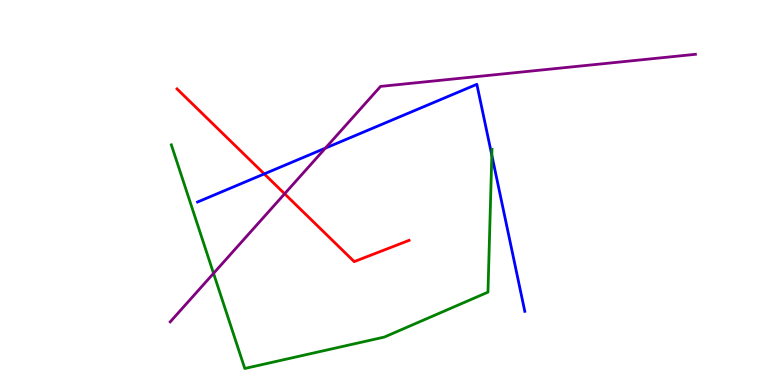[{'lines': ['blue', 'red'], 'intersections': [{'x': 3.41, 'y': 5.48}]}, {'lines': ['green', 'red'], 'intersections': []}, {'lines': ['purple', 'red'], 'intersections': [{'x': 3.67, 'y': 4.97}]}, {'lines': ['blue', 'green'], 'intersections': [{'x': 6.35, 'y': 5.97}]}, {'lines': ['blue', 'purple'], 'intersections': [{'x': 4.2, 'y': 6.15}]}, {'lines': ['green', 'purple'], 'intersections': [{'x': 2.76, 'y': 2.9}]}]